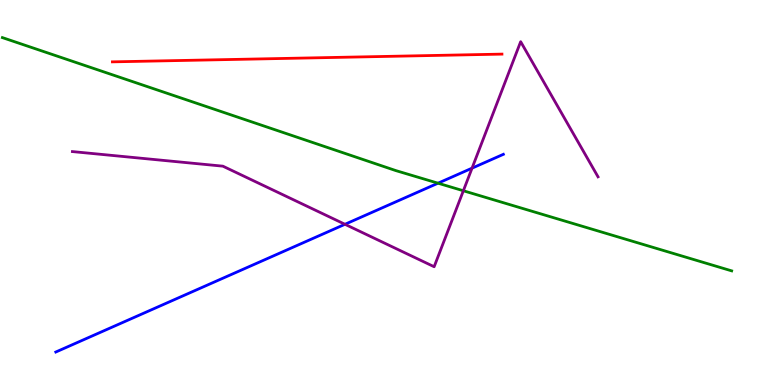[{'lines': ['blue', 'red'], 'intersections': []}, {'lines': ['green', 'red'], 'intersections': []}, {'lines': ['purple', 'red'], 'intersections': []}, {'lines': ['blue', 'green'], 'intersections': [{'x': 5.65, 'y': 5.24}]}, {'lines': ['blue', 'purple'], 'intersections': [{'x': 4.45, 'y': 4.17}, {'x': 6.09, 'y': 5.63}]}, {'lines': ['green', 'purple'], 'intersections': [{'x': 5.98, 'y': 5.05}]}]